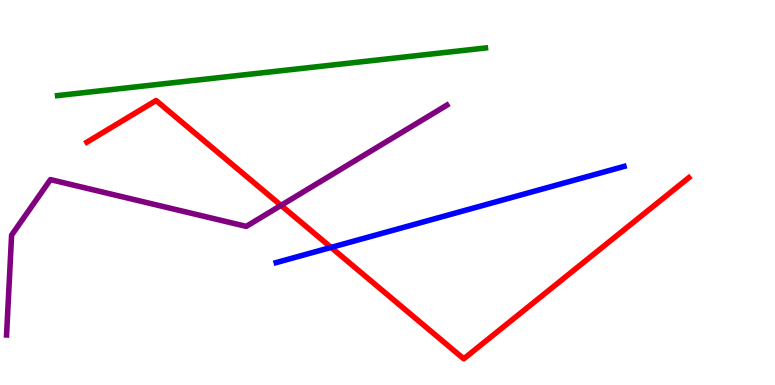[{'lines': ['blue', 'red'], 'intersections': [{'x': 4.27, 'y': 3.57}]}, {'lines': ['green', 'red'], 'intersections': []}, {'lines': ['purple', 'red'], 'intersections': [{'x': 3.63, 'y': 4.67}]}, {'lines': ['blue', 'green'], 'intersections': []}, {'lines': ['blue', 'purple'], 'intersections': []}, {'lines': ['green', 'purple'], 'intersections': []}]